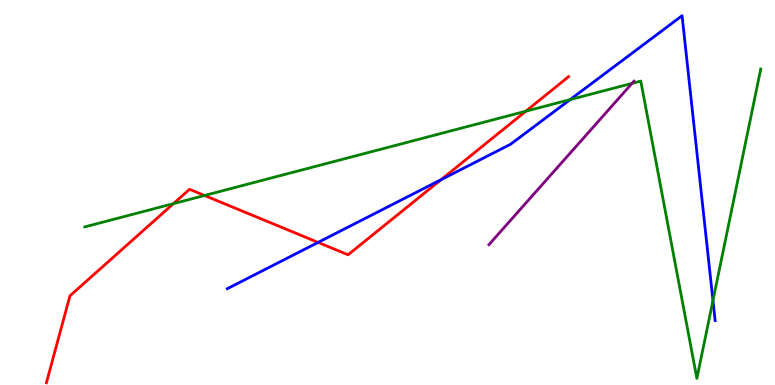[{'lines': ['blue', 'red'], 'intersections': [{'x': 4.1, 'y': 3.7}, {'x': 5.69, 'y': 5.33}]}, {'lines': ['green', 'red'], 'intersections': [{'x': 2.24, 'y': 4.71}, {'x': 2.64, 'y': 4.92}, {'x': 6.78, 'y': 7.11}]}, {'lines': ['purple', 'red'], 'intersections': []}, {'lines': ['blue', 'green'], 'intersections': [{'x': 7.36, 'y': 7.41}, {'x': 9.2, 'y': 2.19}]}, {'lines': ['blue', 'purple'], 'intersections': []}, {'lines': ['green', 'purple'], 'intersections': [{'x': 8.16, 'y': 7.83}]}]